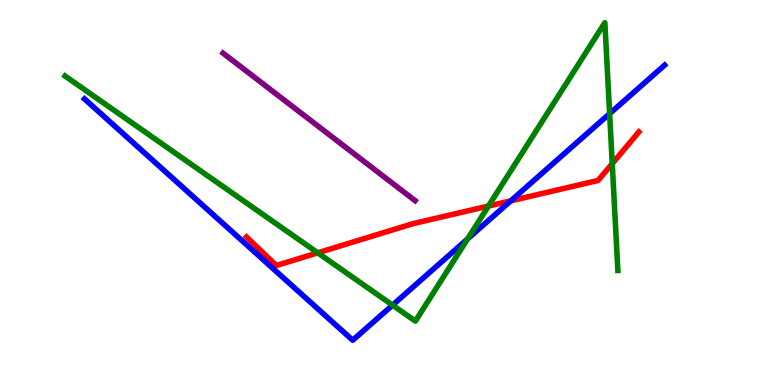[{'lines': ['blue', 'red'], 'intersections': [{'x': 6.59, 'y': 4.78}]}, {'lines': ['green', 'red'], 'intersections': [{'x': 4.1, 'y': 3.43}, {'x': 6.3, 'y': 4.65}, {'x': 7.9, 'y': 5.75}]}, {'lines': ['purple', 'red'], 'intersections': []}, {'lines': ['blue', 'green'], 'intersections': [{'x': 5.06, 'y': 2.07}, {'x': 6.03, 'y': 3.79}, {'x': 7.87, 'y': 7.05}]}, {'lines': ['blue', 'purple'], 'intersections': []}, {'lines': ['green', 'purple'], 'intersections': []}]